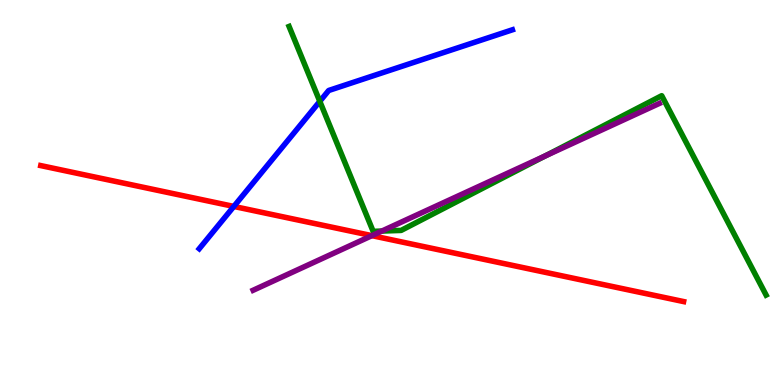[{'lines': ['blue', 'red'], 'intersections': [{'x': 3.02, 'y': 4.64}]}, {'lines': ['green', 'red'], 'intersections': []}, {'lines': ['purple', 'red'], 'intersections': [{'x': 4.8, 'y': 3.88}]}, {'lines': ['blue', 'green'], 'intersections': [{'x': 4.13, 'y': 7.37}]}, {'lines': ['blue', 'purple'], 'intersections': []}, {'lines': ['green', 'purple'], 'intersections': [{'x': 4.93, 'y': 4.0}, {'x': 7.04, 'y': 5.95}]}]